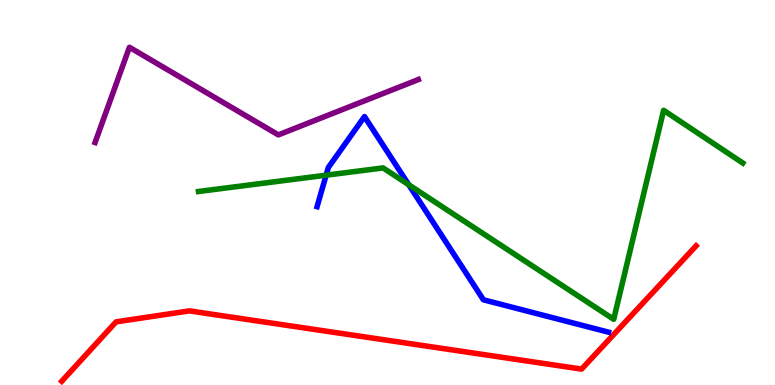[{'lines': ['blue', 'red'], 'intersections': []}, {'lines': ['green', 'red'], 'intersections': []}, {'lines': ['purple', 'red'], 'intersections': []}, {'lines': ['blue', 'green'], 'intersections': [{'x': 4.21, 'y': 5.45}, {'x': 5.27, 'y': 5.2}]}, {'lines': ['blue', 'purple'], 'intersections': []}, {'lines': ['green', 'purple'], 'intersections': []}]